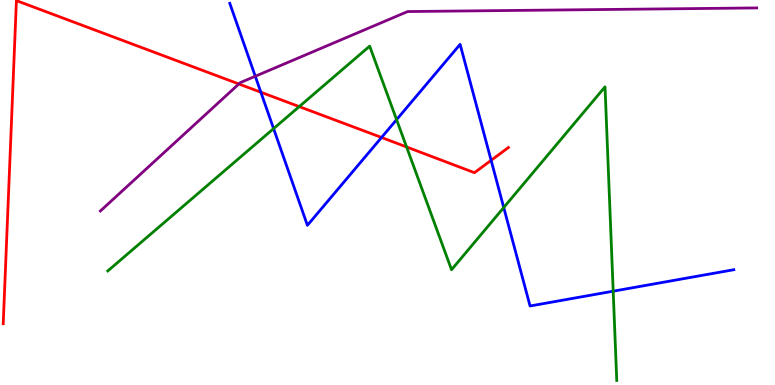[{'lines': ['blue', 'red'], 'intersections': [{'x': 3.37, 'y': 7.6}, {'x': 4.92, 'y': 6.43}, {'x': 6.34, 'y': 5.84}]}, {'lines': ['green', 'red'], 'intersections': [{'x': 3.86, 'y': 7.23}, {'x': 5.25, 'y': 6.18}]}, {'lines': ['purple', 'red'], 'intersections': [{'x': 3.08, 'y': 7.82}]}, {'lines': ['blue', 'green'], 'intersections': [{'x': 3.53, 'y': 6.66}, {'x': 5.12, 'y': 6.89}, {'x': 6.5, 'y': 4.61}, {'x': 7.91, 'y': 2.44}]}, {'lines': ['blue', 'purple'], 'intersections': [{'x': 3.29, 'y': 8.02}]}, {'lines': ['green', 'purple'], 'intersections': []}]